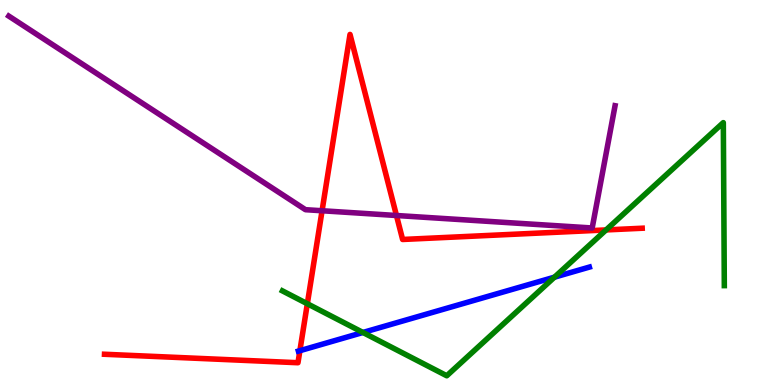[{'lines': ['blue', 'red'], 'intersections': [{'x': 3.87, 'y': 0.891}]}, {'lines': ['green', 'red'], 'intersections': [{'x': 3.97, 'y': 2.11}, {'x': 7.82, 'y': 4.03}]}, {'lines': ['purple', 'red'], 'intersections': [{'x': 4.16, 'y': 4.53}, {'x': 5.12, 'y': 4.4}]}, {'lines': ['blue', 'green'], 'intersections': [{'x': 4.68, 'y': 1.36}, {'x': 7.15, 'y': 2.8}]}, {'lines': ['blue', 'purple'], 'intersections': []}, {'lines': ['green', 'purple'], 'intersections': []}]